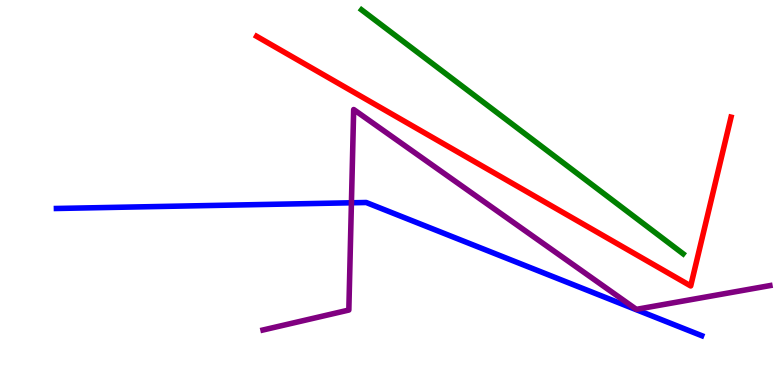[{'lines': ['blue', 'red'], 'intersections': []}, {'lines': ['green', 'red'], 'intersections': []}, {'lines': ['purple', 'red'], 'intersections': []}, {'lines': ['blue', 'green'], 'intersections': []}, {'lines': ['blue', 'purple'], 'intersections': [{'x': 4.53, 'y': 4.73}]}, {'lines': ['green', 'purple'], 'intersections': []}]